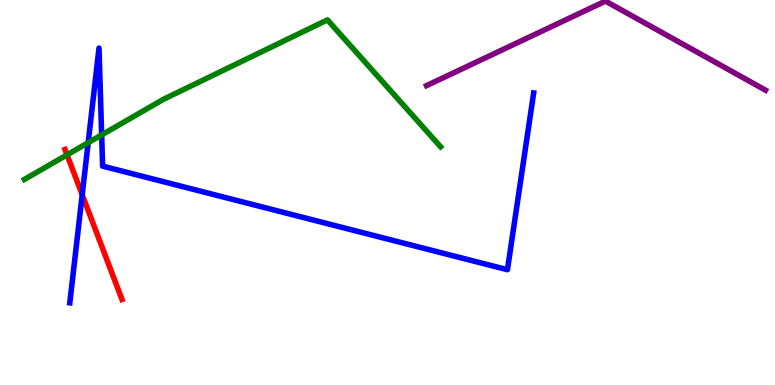[{'lines': ['blue', 'red'], 'intersections': [{'x': 1.06, 'y': 4.94}]}, {'lines': ['green', 'red'], 'intersections': [{'x': 0.865, 'y': 5.98}]}, {'lines': ['purple', 'red'], 'intersections': []}, {'lines': ['blue', 'green'], 'intersections': [{'x': 1.14, 'y': 6.29}, {'x': 1.31, 'y': 6.5}]}, {'lines': ['blue', 'purple'], 'intersections': []}, {'lines': ['green', 'purple'], 'intersections': []}]